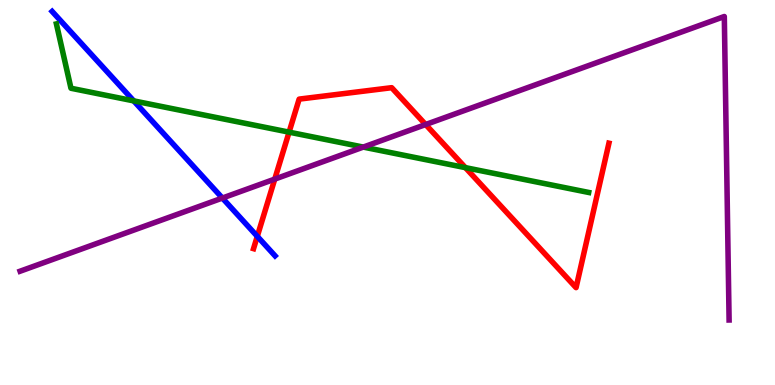[{'lines': ['blue', 'red'], 'intersections': [{'x': 3.32, 'y': 3.86}]}, {'lines': ['green', 'red'], 'intersections': [{'x': 3.73, 'y': 6.57}, {'x': 6.01, 'y': 5.65}]}, {'lines': ['purple', 'red'], 'intersections': [{'x': 3.55, 'y': 5.35}, {'x': 5.49, 'y': 6.77}]}, {'lines': ['blue', 'green'], 'intersections': [{'x': 1.73, 'y': 7.38}]}, {'lines': ['blue', 'purple'], 'intersections': [{'x': 2.87, 'y': 4.86}]}, {'lines': ['green', 'purple'], 'intersections': [{'x': 4.69, 'y': 6.18}]}]